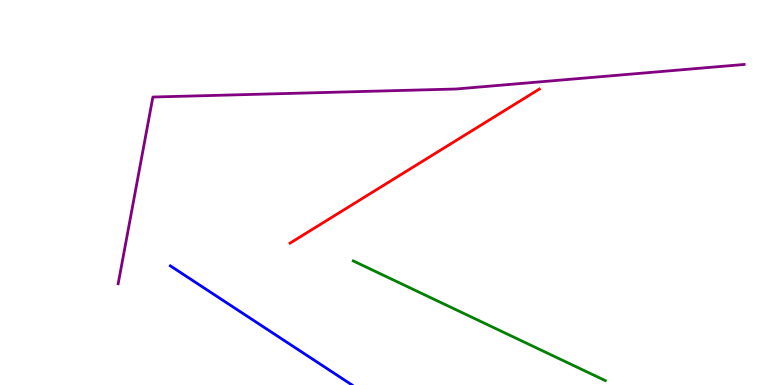[{'lines': ['blue', 'red'], 'intersections': []}, {'lines': ['green', 'red'], 'intersections': []}, {'lines': ['purple', 'red'], 'intersections': []}, {'lines': ['blue', 'green'], 'intersections': []}, {'lines': ['blue', 'purple'], 'intersections': []}, {'lines': ['green', 'purple'], 'intersections': []}]